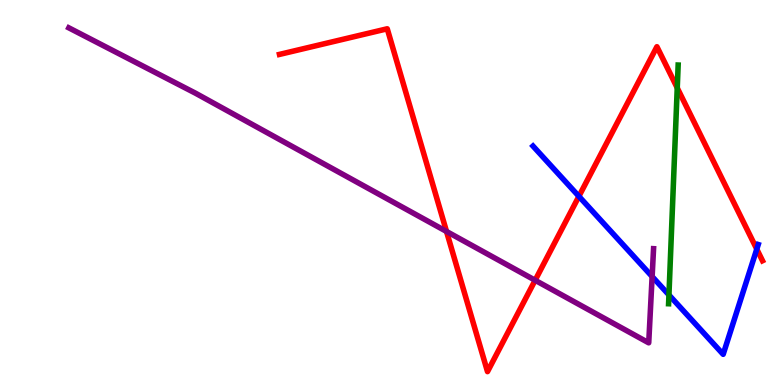[{'lines': ['blue', 'red'], 'intersections': [{'x': 7.47, 'y': 4.9}, {'x': 9.76, 'y': 3.53}]}, {'lines': ['green', 'red'], 'intersections': [{'x': 8.74, 'y': 7.72}]}, {'lines': ['purple', 'red'], 'intersections': [{'x': 5.76, 'y': 3.99}, {'x': 6.91, 'y': 2.72}]}, {'lines': ['blue', 'green'], 'intersections': [{'x': 8.63, 'y': 2.34}]}, {'lines': ['blue', 'purple'], 'intersections': [{'x': 8.41, 'y': 2.82}]}, {'lines': ['green', 'purple'], 'intersections': []}]